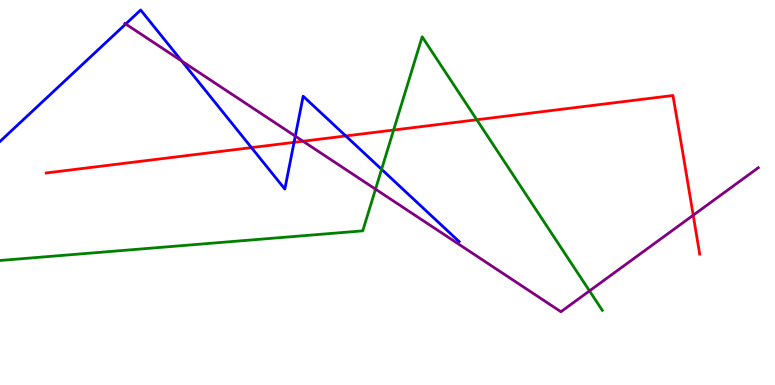[{'lines': ['blue', 'red'], 'intersections': [{'x': 3.24, 'y': 6.17}, {'x': 3.79, 'y': 6.3}, {'x': 4.46, 'y': 6.47}]}, {'lines': ['green', 'red'], 'intersections': [{'x': 5.08, 'y': 6.62}, {'x': 6.15, 'y': 6.89}]}, {'lines': ['purple', 'red'], 'intersections': [{'x': 3.91, 'y': 6.33}, {'x': 8.94, 'y': 4.41}]}, {'lines': ['blue', 'green'], 'intersections': [{'x': 4.92, 'y': 5.6}]}, {'lines': ['blue', 'purple'], 'intersections': [{'x': 1.62, 'y': 9.38}, {'x': 2.35, 'y': 8.41}, {'x': 3.81, 'y': 6.46}]}, {'lines': ['green', 'purple'], 'intersections': [{'x': 4.85, 'y': 5.09}, {'x': 7.61, 'y': 2.44}]}]